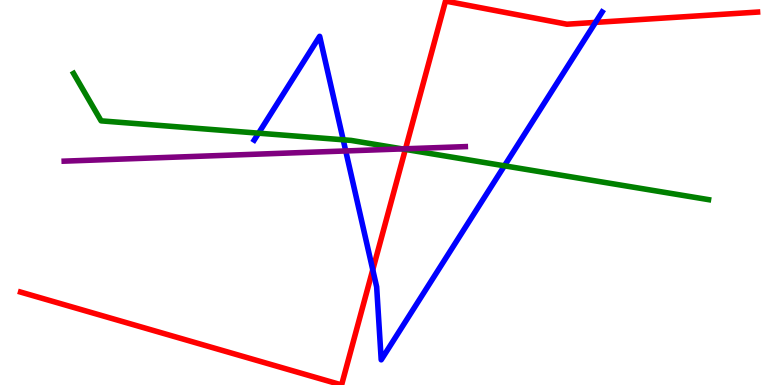[{'lines': ['blue', 'red'], 'intersections': [{'x': 4.81, 'y': 2.99}, {'x': 7.68, 'y': 9.42}]}, {'lines': ['green', 'red'], 'intersections': [{'x': 5.23, 'y': 6.12}]}, {'lines': ['purple', 'red'], 'intersections': [{'x': 5.23, 'y': 6.14}]}, {'lines': ['blue', 'green'], 'intersections': [{'x': 3.34, 'y': 6.54}, {'x': 4.43, 'y': 6.37}, {'x': 6.51, 'y': 5.69}]}, {'lines': ['blue', 'purple'], 'intersections': [{'x': 4.46, 'y': 6.08}]}, {'lines': ['green', 'purple'], 'intersections': [{'x': 5.19, 'y': 6.13}]}]